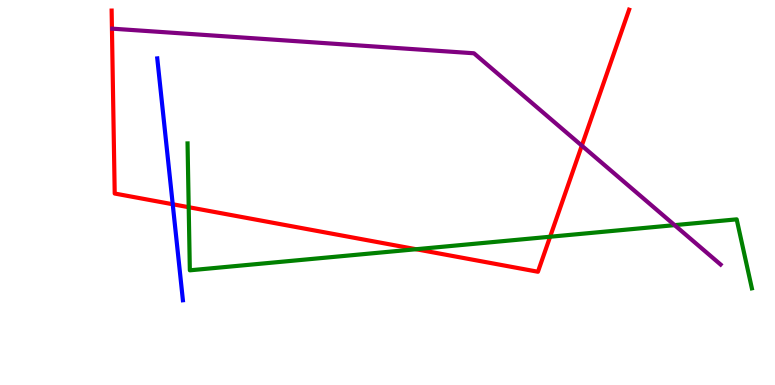[{'lines': ['blue', 'red'], 'intersections': [{'x': 2.23, 'y': 4.69}]}, {'lines': ['green', 'red'], 'intersections': [{'x': 2.43, 'y': 4.62}, {'x': 5.37, 'y': 3.53}, {'x': 7.1, 'y': 3.85}]}, {'lines': ['purple', 'red'], 'intersections': [{'x': 7.51, 'y': 6.22}]}, {'lines': ['blue', 'green'], 'intersections': []}, {'lines': ['blue', 'purple'], 'intersections': []}, {'lines': ['green', 'purple'], 'intersections': [{'x': 8.7, 'y': 4.15}]}]